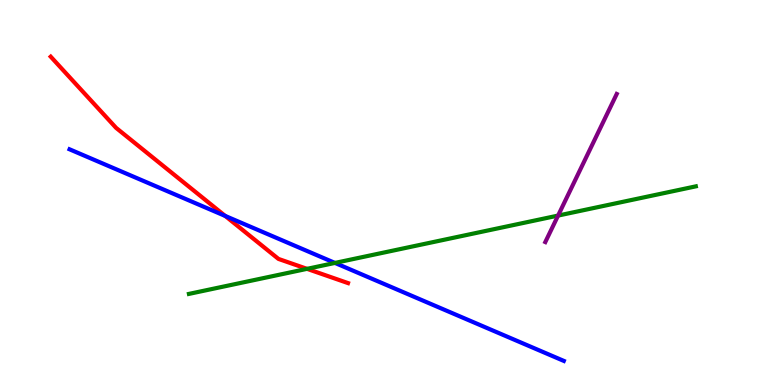[{'lines': ['blue', 'red'], 'intersections': [{'x': 2.91, 'y': 4.39}]}, {'lines': ['green', 'red'], 'intersections': [{'x': 3.96, 'y': 3.02}]}, {'lines': ['purple', 'red'], 'intersections': []}, {'lines': ['blue', 'green'], 'intersections': [{'x': 4.32, 'y': 3.17}]}, {'lines': ['blue', 'purple'], 'intersections': []}, {'lines': ['green', 'purple'], 'intersections': [{'x': 7.2, 'y': 4.4}]}]